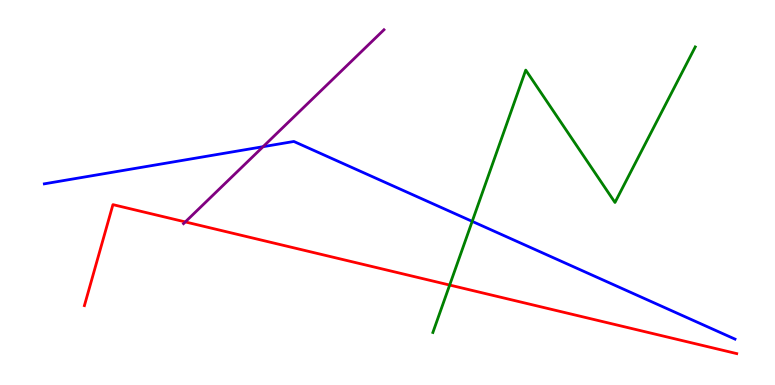[{'lines': ['blue', 'red'], 'intersections': []}, {'lines': ['green', 'red'], 'intersections': [{'x': 5.8, 'y': 2.6}]}, {'lines': ['purple', 'red'], 'intersections': [{'x': 2.39, 'y': 4.24}]}, {'lines': ['blue', 'green'], 'intersections': [{'x': 6.09, 'y': 4.25}]}, {'lines': ['blue', 'purple'], 'intersections': [{'x': 3.39, 'y': 6.19}]}, {'lines': ['green', 'purple'], 'intersections': []}]